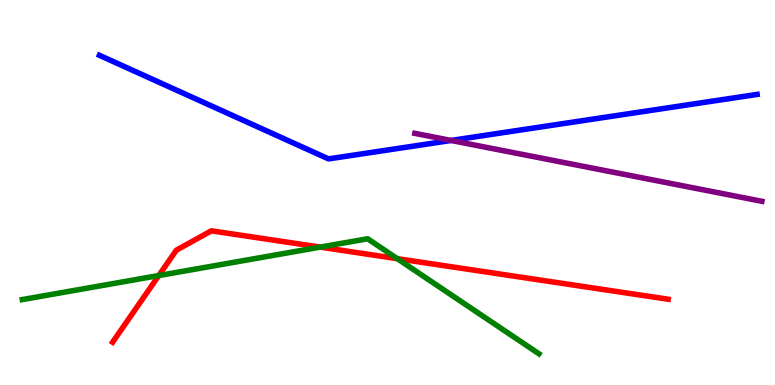[{'lines': ['blue', 'red'], 'intersections': []}, {'lines': ['green', 'red'], 'intersections': [{'x': 2.05, 'y': 2.84}, {'x': 4.13, 'y': 3.58}, {'x': 5.13, 'y': 3.28}]}, {'lines': ['purple', 'red'], 'intersections': []}, {'lines': ['blue', 'green'], 'intersections': []}, {'lines': ['blue', 'purple'], 'intersections': [{'x': 5.82, 'y': 6.35}]}, {'lines': ['green', 'purple'], 'intersections': []}]